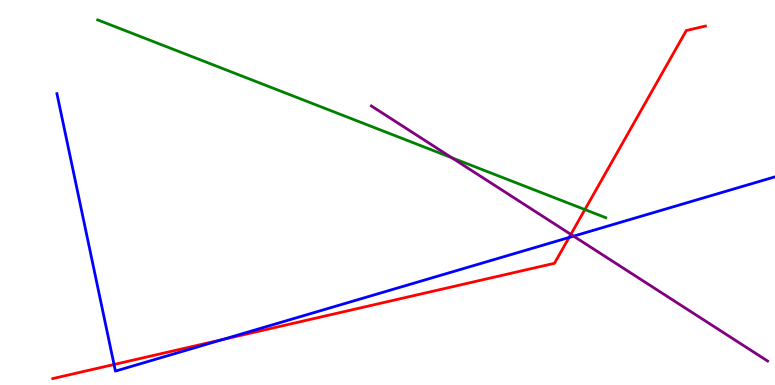[{'lines': ['blue', 'red'], 'intersections': [{'x': 1.47, 'y': 0.533}, {'x': 2.87, 'y': 1.18}, {'x': 7.34, 'y': 3.83}]}, {'lines': ['green', 'red'], 'intersections': [{'x': 7.55, 'y': 4.56}]}, {'lines': ['purple', 'red'], 'intersections': [{'x': 7.37, 'y': 3.91}]}, {'lines': ['blue', 'green'], 'intersections': []}, {'lines': ['blue', 'purple'], 'intersections': [{'x': 7.4, 'y': 3.87}]}, {'lines': ['green', 'purple'], 'intersections': [{'x': 5.83, 'y': 5.9}]}]